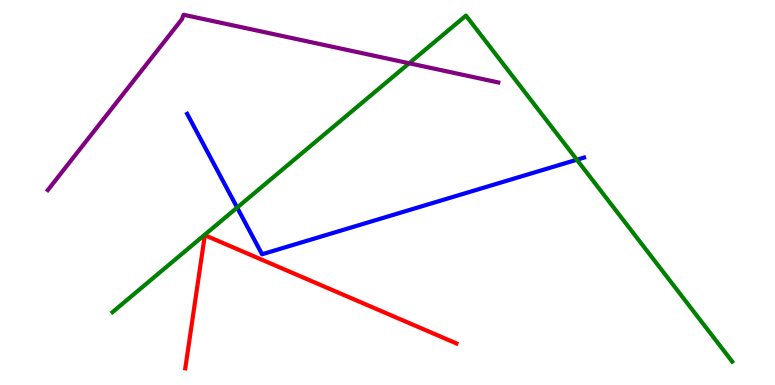[{'lines': ['blue', 'red'], 'intersections': []}, {'lines': ['green', 'red'], 'intersections': []}, {'lines': ['purple', 'red'], 'intersections': []}, {'lines': ['blue', 'green'], 'intersections': [{'x': 3.06, 'y': 4.61}, {'x': 7.44, 'y': 5.85}]}, {'lines': ['blue', 'purple'], 'intersections': []}, {'lines': ['green', 'purple'], 'intersections': [{'x': 5.28, 'y': 8.36}]}]